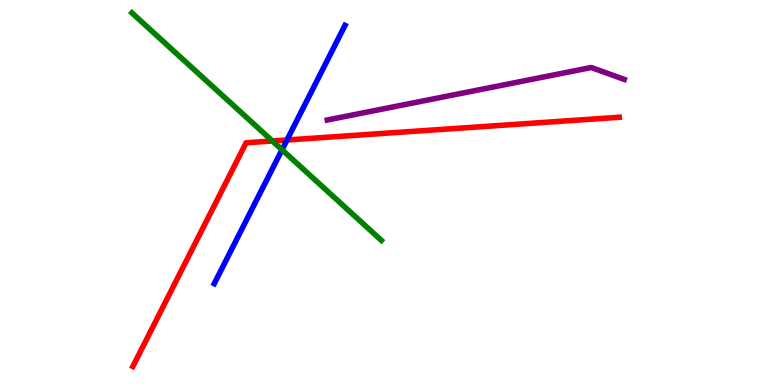[{'lines': ['blue', 'red'], 'intersections': [{'x': 3.7, 'y': 6.36}]}, {'lines': ['green', 'red'], 'intersections': [{'x': 3.51, 'y': 6.34}]}, {'lines': ['purple', 'red'], 'intersections': []}, {'lines': ['blue', 'green'], 'intersections': [{'x': 3.64, 'y': 6.11}]}, {'lines': ['blue', 'purple'], 'intersections': []}, {'lines': ['green', 'purple'], 'intersections': []}]